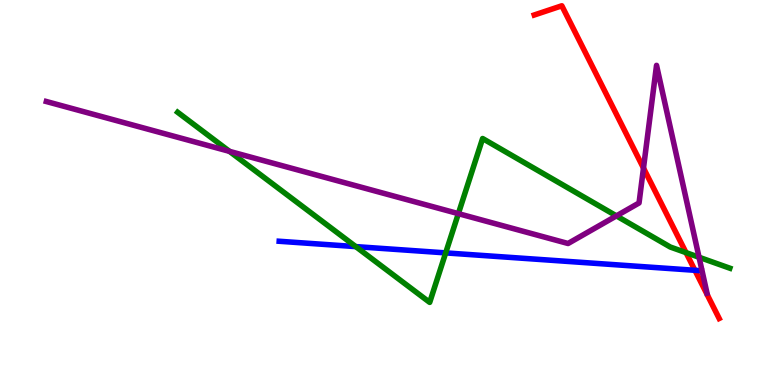[{'lines': ['blue', 'red'], 'intersections': [{'x': 8.97, 'y': 2.98}]}, {'lines': ['green', 'red'], 'intersections': [{'x': 8.85, 'y': 3.44}]}, {'lines': ['purple', 'red'], 'intersections': [{'x': 8.3, 'y': 5.63}]}, {'lines': ['blue', 'green'], 'intersections': [{'x': 4.59, 'y': 3.59}, {'x': 5.75, 'y': 3.43}]}, {'lines': ['blue', 'purple'], 'intersections': []}, {'lines': ['green', 'purple'], 'intersections': [{'x': 2.96, 'y': 6.07}, {'x': 5.91, 'y': 4.45}, {'x': 7.95, 'y': 4.39}, {'x': 9.02, 'y': 3.32}]}]